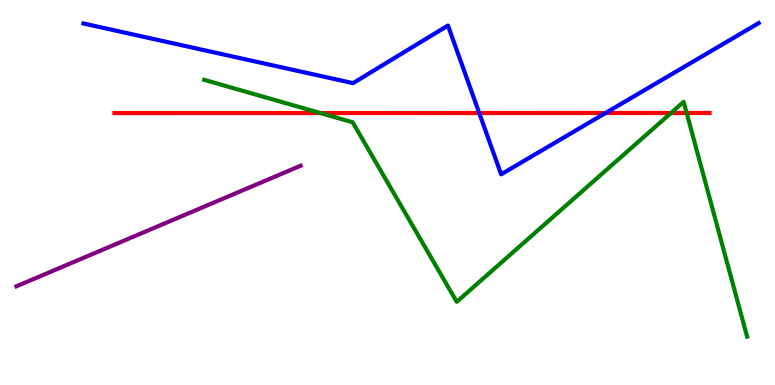[{'lines': ['blue', 'red'], 'intersections': [{'x': 6.18, 'y': 7.06}, {'x': 7.81, 'y': 7.06}]}, {'lines': ['green', 'red'], 'intersections': [{'x': 4.13, 'y': 7.06}, {'x': 8.66, 'y': 7.07}, {'x': 8.86, 'y': 7.07}]}, {'lines': ['purple', 'red'], 'intersections': []}, {'lines': ['blue', 'green'], 'intersections': []}, {'lines': ['blue', 'purple'], 'intersections': []}, {'lines': ['green', 'purple'], 'intersections': []}]